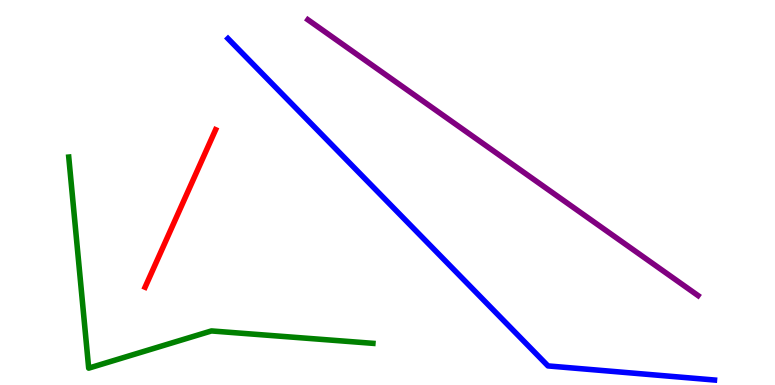[{'lines': ['blue', 'red'], 'intersections': []}, {'lines': ['green', 'red'], 'intersections': []}, {'lines': ['purple', 'red'], 'intersections': []}, {'lines': ['blue', 'green'], 'intersections': []}, {'lines': ['blue', 'purple'], 'intersections': []}, {'lines': ['green', 'purple'], 'intersections': []}]